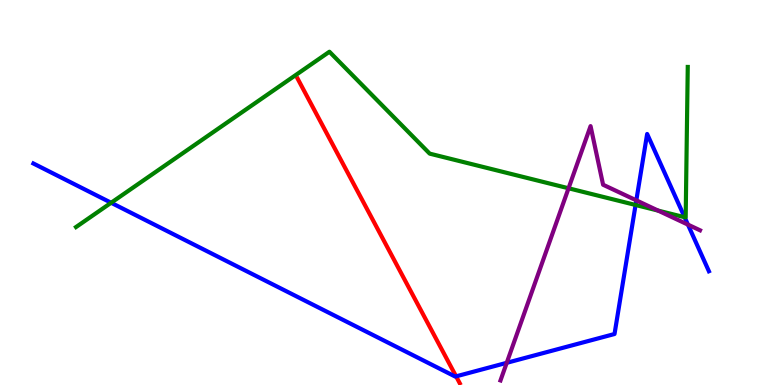[{'lines': ['blue', 'red'], 'intersections': [{'x': 5.89, 'y': 0.225}]}, {'lines': ['green', 'red'], 'intersections': []}, {'lines': ['purple', 'red'], 'intersections': []}, {'lines': ['blue', 'green'], 'intersections': [{'x': 1.43, 'y': 4.73}, {'x': 8.2, 'y': 4.68}, {'x': 8.83, 'y': 4.36}]}, {'lines': ['blue', 'purple'], 'intersections': [{'x': 6.54, 'y': 0.576}, {'x': 8.21, 'y': 4.8}, {'x': 8.88, 'y': 4.17}]}, {'lines': ['green', 'purple'], 'intersections': [{'x': 7.34, 'y': 5.11}, {'x': 8.49, 'y': 4.53}]}]